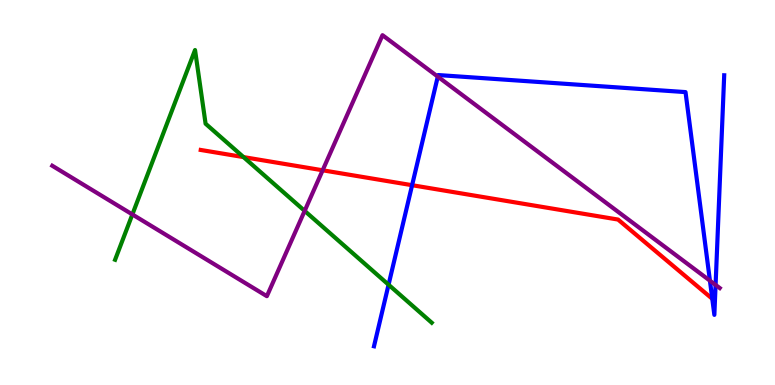[{'lines': ['blue', 'red'], 'intersections': [{'x': 5.32, 'y': 5.19}, {'x': 9.19, 'y': 2.24}]}, {'lines': ['green', 'red'], 'intersections': [{'x': 3.14, 'y': 5.92}]}, {'lines': ['purple', 'red'], 'intersections': [{'x': 4.16, 'y': 5.58}]}, {'lines': ['blue', 'green'], 'intersections': [{'x': 5.01, 'y': 2.6}]}, {'lines': ['blue', 'purple'], 'intersections': [{'x': 5.65, 'y': 8.01}, {'x': 9.16, 'y': 2.71}, {'x': 9.23, 'y': 2.6}]}, {'lines': ['green', 'purple'], 'intersections': [{'x': 1.71, 'y': 4.43}, {'x': 3.93, 'y': 4.52}]}]